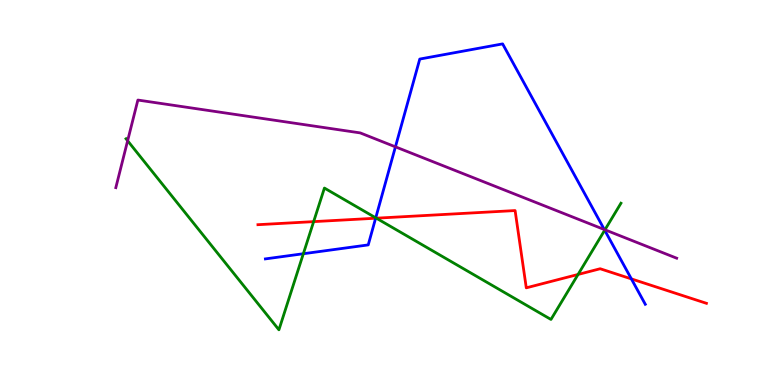[{'lines': ['blue', 'red'], 'intersections': [{'x': 4.85, 'y': 4.33}, {'x': 8.15, 'y': 2.76}]}, {'lines': ['green', 'red'], 'intersections': [{'x': 4.05, 'y': 4.24}, {'x': 4.86, 'y': 4.33}, {'x': 7.46, 'y': 2.87}]}, {'lines': ['purple', 'red'], 'intersections': []}, {'lines': ['blue', 'green'], 'intersections': [{'x': 3.91, 'y': 3.41}, {'x': 4.85, 'y': 4.34}, {'x': 7.8, 'y': 4.02}]}, {'lines': ['blue', 'purple'], 'intersections': [{'x': 5.1, 'y': 6.19}, {'x': 7.8, 'y': 4.04}]}, {'lines': ['green', 'purple'], 'intersections': [{'x': 1.65, 'y': 6.34}, {'x': 7.81, 'y': 4.03}]}]